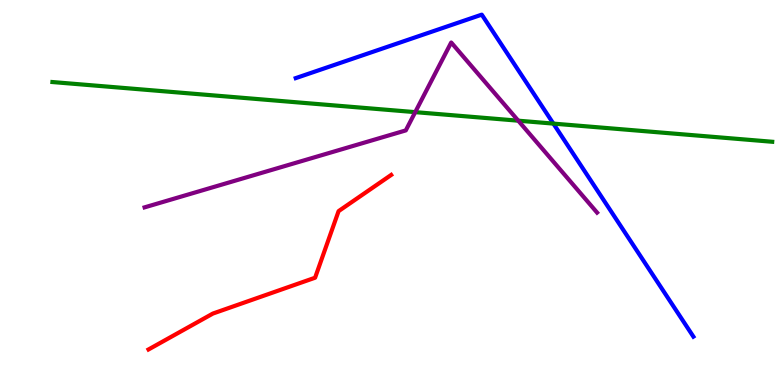[{'lines': ['blue', 'red'], 'intersections': []}, {'lines': ['green', 'red'], 'intersections': []}, {'lines': ['purple', 'red'], 'intersections': []}, {'lines': ['blue', 'green'], 'intersections': [{'x': 7.14, 'y': 6.79}]}, {'lines': ['blue', 'purple'], 'intersections': []}, {'lines': ['green', 'purple'], 'intersections': [{'x': 5.36, 'y': 7.09}, {'x': 6.69, 'y': 6.87}]}]